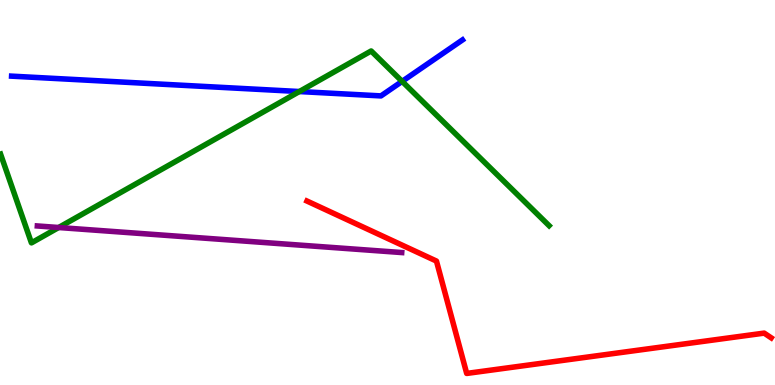[{'lines': ['blue', 'red'], 'intersections': []}, {'lines': ['green', 'red'], 'intersections': []}, {'lines': ['purple', 'red'], 'intersections': []}, {'lines': ['blue', 'green'], 'intersections': [{'x': 3.86, 'y': 7.62}, {'x': 5.19, 'y': 7.89}]}, {'lines': ['blue', 'purple'], 'intersections': []}, {'lines': ['green', 'purple'], 'intersections': [{'x': 0.757, 'y': 4.09}]}]